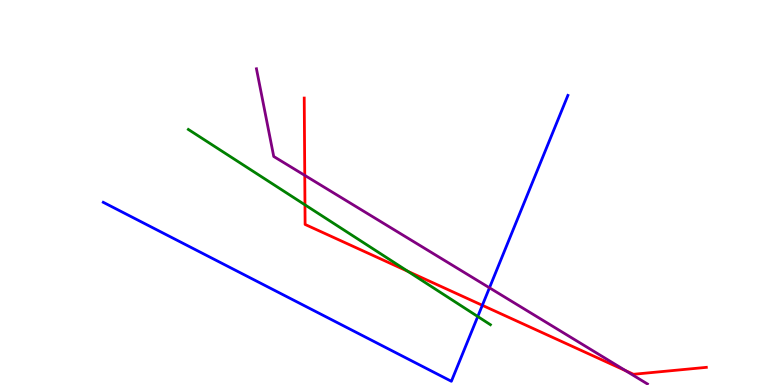[{'lines': ['blue', 'red'], 'intersections': [{'x': 6.22, 'y': 2.07}]}, {'lines': ['green', 'red'], 'intersections': [{'x': 3.94, 'y': 4.68}, {'x': 5.26, 'y': 2.95}]}, {'lines': ['purple', 'red'], 'intersections': [{'x': 3.93, 'y': 5.44}, {'x': 8.07, 'y': 0.371}]}, {'lines': ['blue', 'green'], 'intersections': [{'x': 6.16, 'y': 1.78}]}, {'lines': ['blue', 'purple'], 'intersections': [{'x': 6.32, 'y': 2.52}]}, {'lines': ['green', 'purple'], 'intersections': []}]